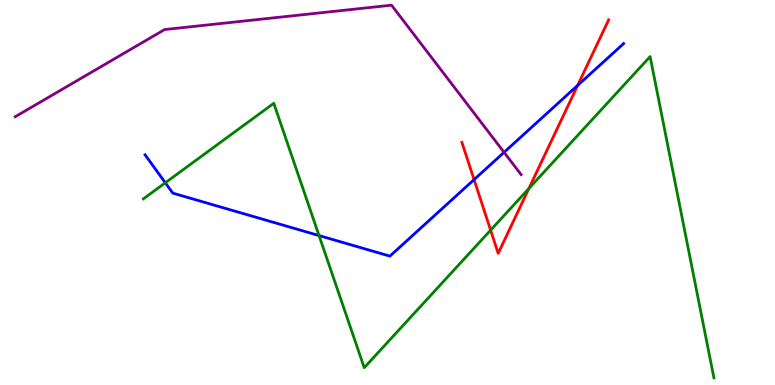[{'lines': ['blue', 'red'], 'intersections': [{'x': 6.12, 'y': 5.33}, {'x': 7.45, 'y': 7.78}]}, {'lines': ['green', 'red'], 'intersections': [{'x': 6.33, 'y': 4.02}, {'x': 6.82, 'y': 5.1}]}, {'lines': ['purple', 'red'], 'intersections': []}, {'lines': ['blue', 'green'], 'intersections': [{'x': 2.13, 'y': 5.25}, {'x': 4.12, 'y': 3.88}]}, {'lines': ['blue', 'purple'], 'intersections': [{'x': 6.5, 'y': 6.04}]}, {'lines': ['green', 'purple'], 'intersections': []}]